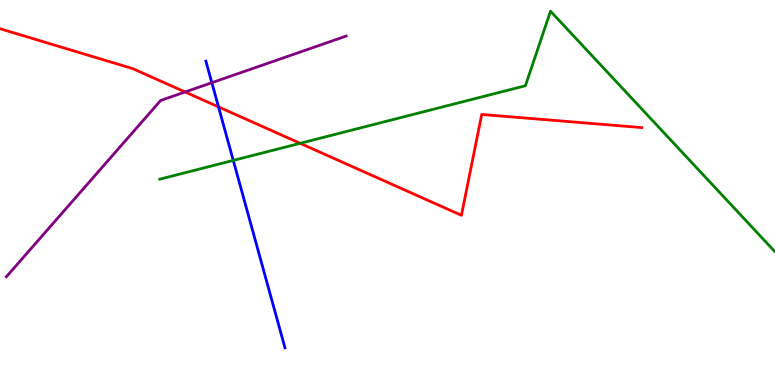[{'lines': ['blue', 'red'], 'intersections': [{'x': 2.82, 'y': 7.22}]}, {'lines': ['green', 'red'], 'intersections': [{'x': 3.87, 'y': 6.28}]}, {'lines': ['purple', 'red'], 'intersections': [{'x': 2.39, 'y': 7.61}]}, {'lines': ['blue', 'green'], 'intersections': [{'x': 3.01, 'y': 5.83}]}, {'lines': ['blue', 'purple'], 'intersections': [{'x': 2.73, 'y': 7.85}]}, {'lines': ['green', 'purple'], 'intersections': []}]